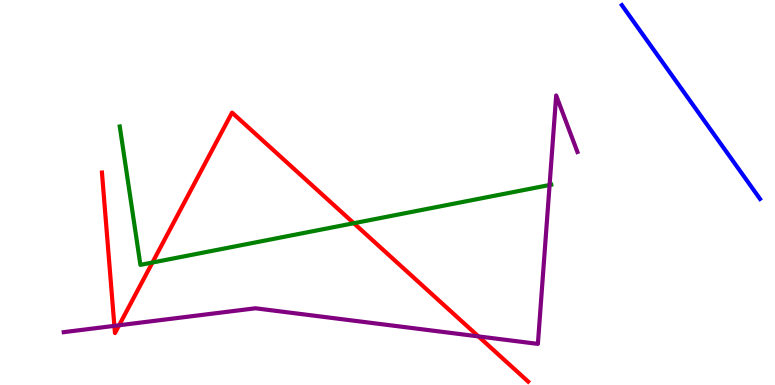[{'lines': ['blue', 'red'], 'intersections': []}, {'lines': ['green', 'red'], 'intersections': [{'x': 1.97, 'y': 3.18}, {'x': 4.57, 'y': 4.2}]}, {'lines': ['purple', 'red'], 'intersections': [{'x': 1.48, 'y': 1.54}, {'x': 1.54, 'y': 1.55}, {'x': 6.17, 'y': 1.26}]}, {'lines': ['blue', 'green'], 'intersections': []}, {'lines': ['blue', 'purple'], 'intersections': []}, {'lines': ['green', 'purple'], 'intersections': [{'x': 7.09, 'y': 5.19}]}]